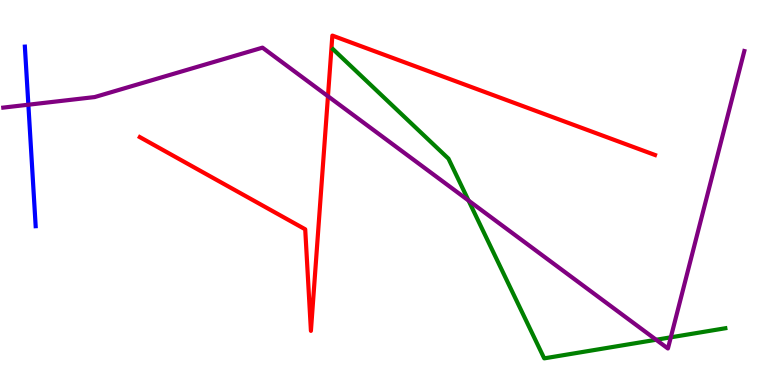[{'lines': ['blue', 'red'], 'intersections': []}, {'lines': ['green', 'red'], 'intersections': []}, {'lines': ['purple', 'red'], 'intersections': [{'x': 4.23, 'y': 7.5}]}, {'lines': ['blue', 'green'], 'intersections': []}, {'lines': ['blue', 'purple'], 'intersections': [{'x': 0.366, 'y': 7.28}]}, {'lines': ['green', 'purple'], 'intersections': [{'x': 6.05, 'y': 4.79}, {'x': 8.47, 'y': 1.18}, {'x': 8.66, 'y': 1.24}]}]